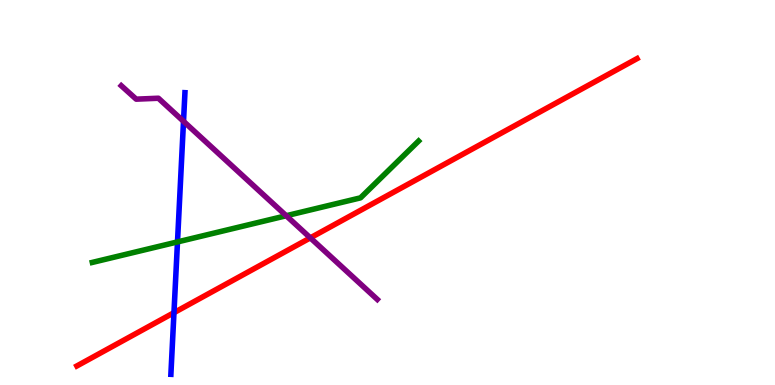[{'lines': ['blue', 'red'], 'intersections': [{'x': 2.24, 'y': 1.88}]}, {'lines': ['green', 'red'], 'intersections': []}, {'lines': ['purple', 'red'], 'intersections': [{'x': 4.0, 'y': 3.82}]}, {'lines': ['blue', 'green'], 'intersections': [{'x': 2.29, 'y': 3.72}]}, {'lines': ['blue', 'purple'], 'intersections': [{'x': 2.37, 'y': 6.85}]}, {'lines': ['green', 'purple'], 'intersections': [{'x': 3.69, 'y': 4.4}]}]